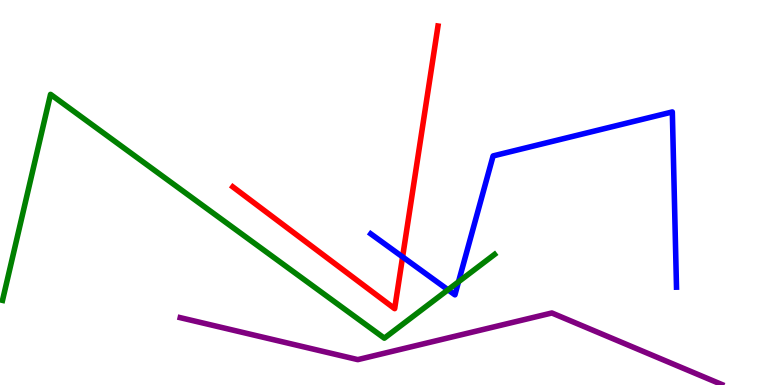[{'lines': ['blue', 'red'], 'intersections': [{'x': 5.19, 'y': 3.33}]}, {'lines': ['green', 'red'], 'intersections': []}, {'lines': ['purple', 'red'], 'intersections': []}, {'lines': ['blue', 'green'], 'intersections': [{'x': 5.78, 'y': 2.47}, {'x': 5.92, 'y': 2.68}]}, {'lines': ['blue', 'purple'], 'intersections': []}, {'lines': ['green', 'purple'], 'intersections': []}]